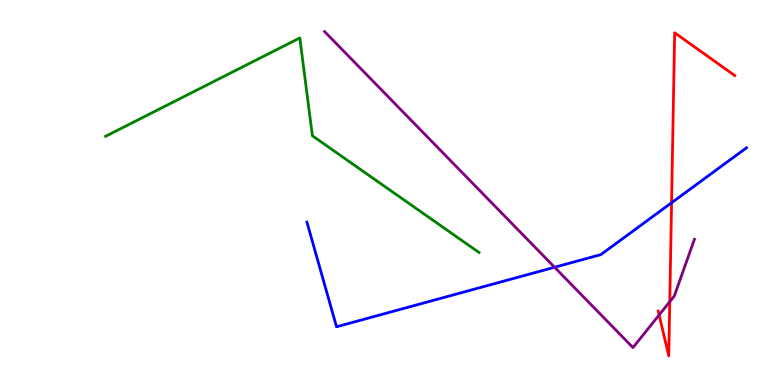[{'lines': ['blue', 'red'], 'intersections': [{'x': 8.67, 'y': 4.73}]}, {'lines': ['green', 'red'], 'intersections': []}, {'lines': ['purple', 'red'], 'intersections': [{'x': 8.51, 'y': 1.82}, {'x': 8.64, 'y': 2.16}]}, {'lines': ['blue', 'green'], 'intersections': []}, {'lines': ['blue', 'purple'], 'intersections': [{'x': 7.16, 'y': 3.06}]}, {'lines': ['green', 'purple'], 'intersections': []}]